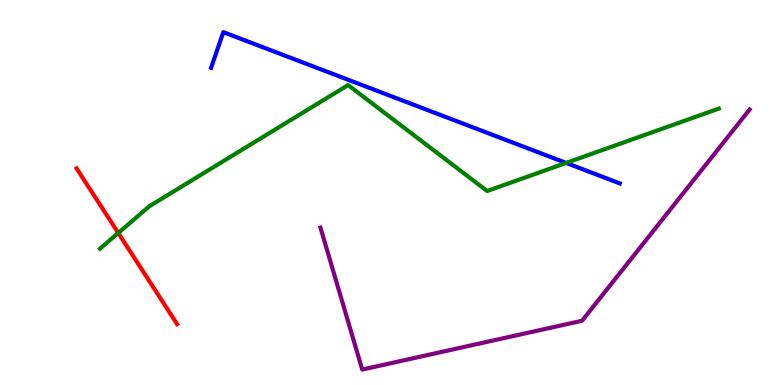[{'lines': ['blue', 'red'], 'intersections': []}, {'lines': ['green', 'red'], 'intersections': [{'x': 1.53, 'y': 3.95}]}, {'lines': ['purple', 'red'], 'intersections': []}, {'lines': ['blue', 'green'], 'intersections': [{'x': 7.3, 'y': 5.77}]}, {'lines': ['blue', 'purple'], 'intersections': []}, {'lines': ['green', 'purple'], 'intersections': []}]